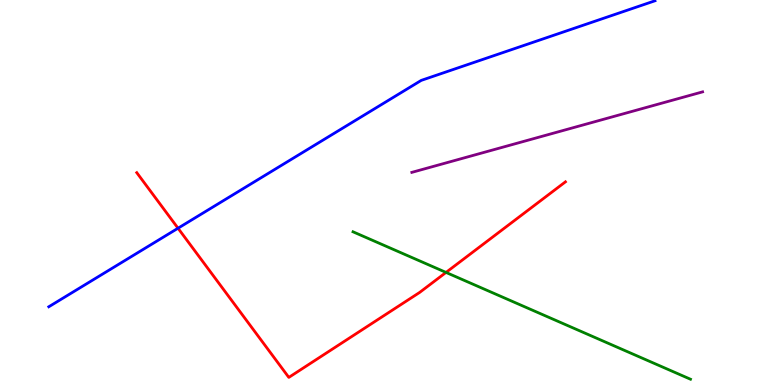[{'lines': ['blue', 'red'], 'intersections': [{'x': 2.3, 'y': 4.07}]}, {'lines': ['green', 'red'], 'intersections': [{'x': 5.76, 'y': 2.92}]}, {'lines': ['purple', 'red'], 'intersections': []}, {'lines': ['blue', 'green'], 'intersections': []}, {'lines': ['blue', 'purple'], 'intersections': []}, {'lines': ['green', 'purple'], 'intersections': []}]